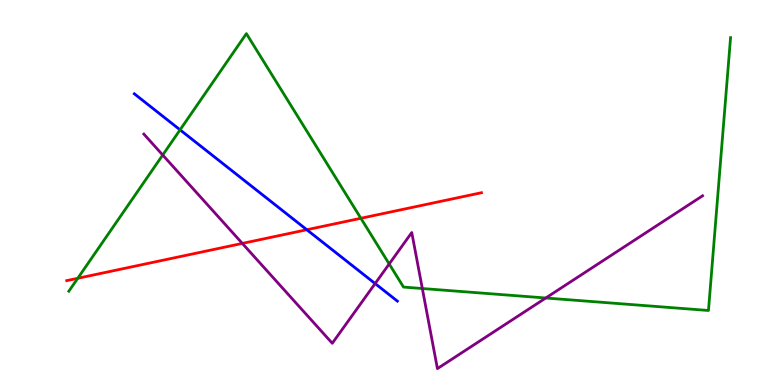[{'lines': ['blue', 'red'], 'intersections': [{'x': 3.96, 'y': 4.03}]}, {'lines': ['green', 'red'], 'intersections': [{'x': 1.0, 'y': 2.77}, {'x': 4.66, 'y': 4.33}]}, {'lines': ['purple', 'red'], 'intersections': [{'x': 3.13, 'y': 3.68}]}, {'lines': ['blue', 'green'], 'intersections': [{'x': 2.32, 'y': 6.63}]}, {'lines': ['blue', 'purple'], 'intersections': [{'x': 4.84, 'y': 2.63}]}, {'lines': ['green', 'purple'], 'intersections': [{'x': 2.1, 'y': 5.97}, {'x': 5.02, 'y': 3.14}, {'x': 5.45, 'y': 2.51}, {'x': 7.04, 'y': 2.26}]}]